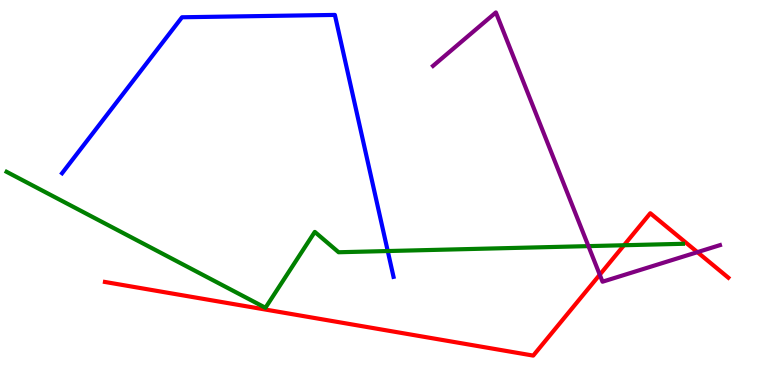[{'lines': ['blue', 'red'], 'intersections': []}, {'lines': ['green', 'red'], 'intersections': [{'x': 8.05, 'y': 3.63}]}, {'lines': ['purple', 'red'], 'intersections': [{'x': 7.74, 'y': 2.86}, {'x': 9.0, 'y': 3.45}]}, {'lines': ['blue', 'green'], 'intersections': [{'x': 5.0, 'y': 3.48}]}, {'lines': ['blue', 'purple'], 'intersections': []}, {'lines': ['green', 'purple'], 'intersections': [{'x': 7.59, 'y': 3.61}]}]